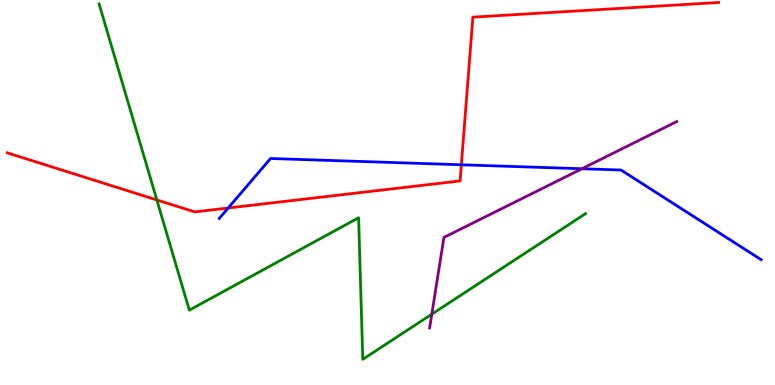[{'lines': ['blue', 'red'], 'intersections': [{'x': 2.94, 'y': 4.6}, {'x': 5.95, 'y': 5.72}]}, {'lines': ['green', 'red'], 'intersections': [{'x': 2.02, 'y': 4.81}]}, {'lines': ['purple', 'red'], 'intersections': []}, {'lines': ['blue', 'green'], 'intersections': []}, {'lines': ['blue', 'purple'], 'intersections': [{'x': 7.51, 'y': 5.62}]}, {'lines': ['green', 'purple'], 'intersections': [{'x': 5.57, 'y': 1.84}]}]